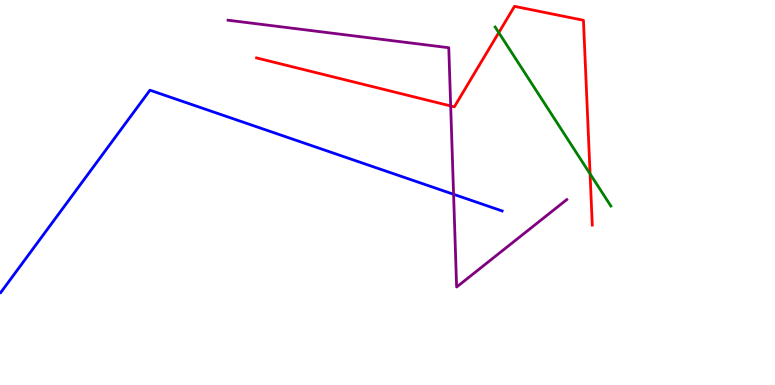[{'lines': ['blue', 'red'], 'intersections': []}, {'lines': ['green', 'red'], 'intersections': [{'x': 6.44, 'y': 9.15}, {'x': 7.61, 'y': 5.48}]}, {'lines': ['purple', 'red'], 'intersections': [{'x': 5.82, 'y': 7.25}]}, {'lines': ['blue', 'green'], 'intersections': []}, {'lines': ['blue', 'purple'], 'intersections': [{'x': 5.85, 'y': 4.95}]}, {'lines': ['green', 'purple'], 'intersections': []}]